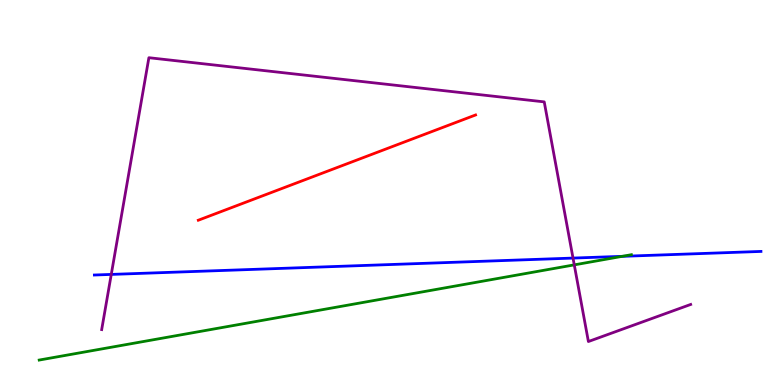[{'lines': ['blue', 'red'], 'intersections': []}, {'lines': ['green', 'red'], 'intersections': []}, {'lines': ['purple', 'red'], 'intersections': []}, {'lines': ['blue', 'green'], 'intersections': [{'x': 8.03, 'y': 3.34}]}, {'lines': ['blue', 'purple'], 'intersections': [{'x': 1.44, 'y': 2.87}, {'x': 7.39, 'y': 3.3}]}, {'lines': ['green', 'purple'], 'intersections': [{'x': 7.41, 'y': 3.12}]}]